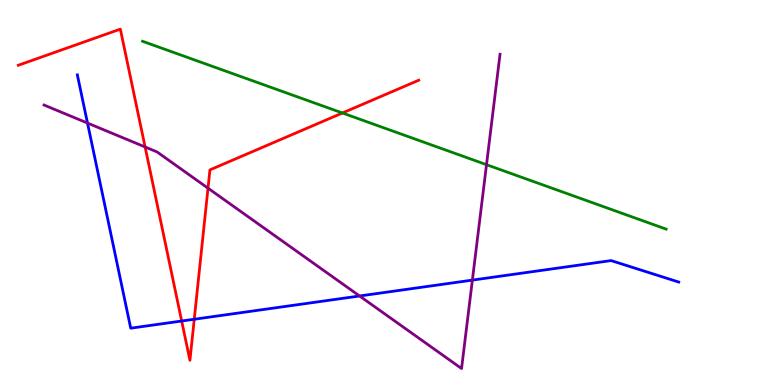[{'lines': ['blue', 'red'], 'intersections': [{'x': 2.34, 'y': 1.66}, {'x': 2.51, 'y': 1.71}]}, {'lines': ['green', 'red'], 'intersections': [{'x': 4.42, 'y': 7.07}]}, {'lines': ['purple', 'red'], 'intersections': [{'x': 1.87, 'y': 6.18}, {'x': 2.68, 'y': 5.11}]}, {'lines': ['blue', 'green'], 'intersections': []}, {'lines': ['blue', 'purple'], 'intersections': [{'x': 1.13, 'y': 6.8}, {'x': 4.64, 'y': 2.31}, {'x': 6.1, 'y': 2.72}]}, {'lines': ['green', 'purple'], 'intersections': [{'x': 6.28, 'y': 5.72}]}]